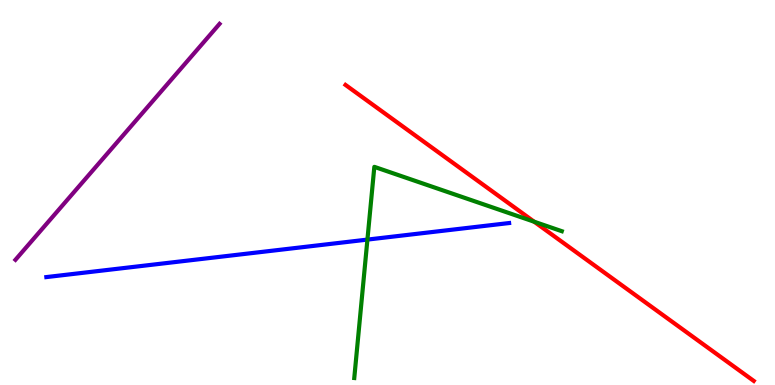[{'lines': ['blue', 'red'], 'intersections': []}, {'lines': ['green', 'red'], 'intersections': [{'x': 6.89, 'y': 4.24}]}, {'lines': ['purple', 'red'], 'intersections': []}, {'lines': ['blue', 'green'], 'intersections': [{'x': 4.74, 'y': 3.78}]}, {'lines': ['blue', 'purple'], 'intersections': []}, {'lines': ['green', 'purple'], 'intersections': []}]